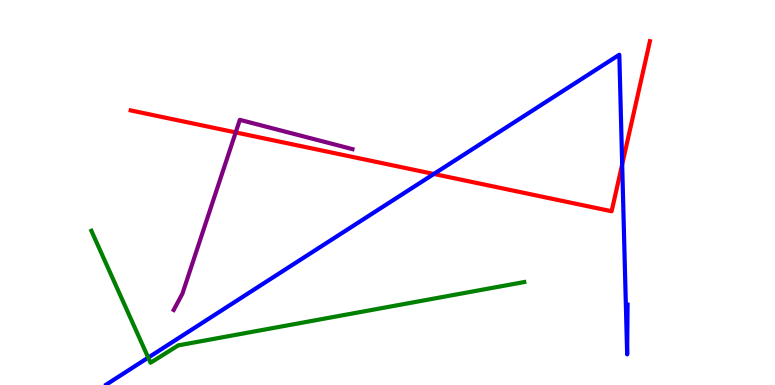[{'lines': ['blue', 'red'], 'intersections': [{'x': 5.6, 'y': 5.48}, {'x': 8.03, 'y': 5.73}]}, {'lines': ['green', 'red'], 'intersections': []}, {'lines': ['purple', 'red'], 'intersections': [{'x': 3.04, 'y': 6.56}]}, {'lines': ['blue', 'green'], 'intersections': [{'x': 1.91, 'y': 0.712}]}, {'lines': ['blue', 'purple'], 'intersections': []}, {'lines': ['green', 'purple'], 'intersections': []}]